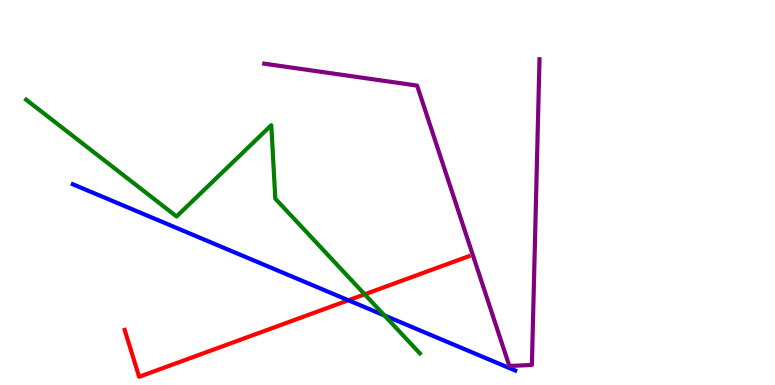[{'lines': ['blue', 'red'], 'intersections': [{'x': 4.5, 'y': 2.2}]}, {'lines': ['green', 'red'], 'intersections': [{'x': 4.71, 'y': 2.36}]}, {'lines': ['purple', 'red'], 'intersections': []}, {'lines': ['blue', 'green'], 'intersections': [{'x': 4.96, 'y': 1.81}]}, {'lines': ['blue', 'purple'], 'intersections': []}, {'lines': ['green', 'purple'], 'intersections': []}]